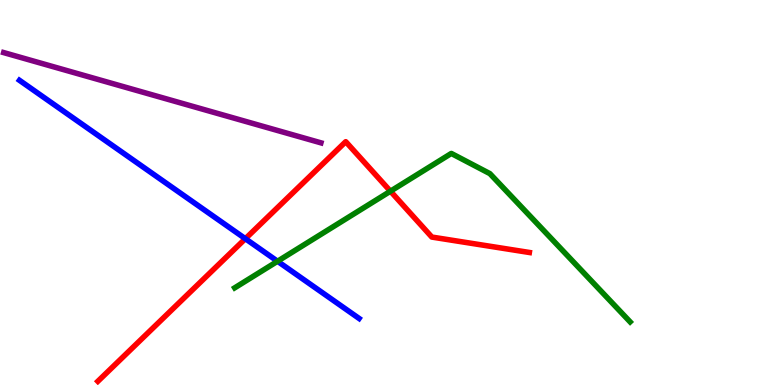[{'lines': ['blue', 'red'], 'intersections': [{'x': 3.17, 'y': 3.8}]}, {'lines': ['green', 'red'], 'intersections': [{'x': 5.04, 'y': 5.03}]}, {'lines': ['purple', 'red'], 'intersections': []}, {'lines': ['blue', 'green'], 'intersections': [{'x': 3.58, 'y': 3.21}]}, {'lines': ['blue', 'purple'], 'intersections': []}, {'lines': ['green', 'purple'], 'intersections': []}]